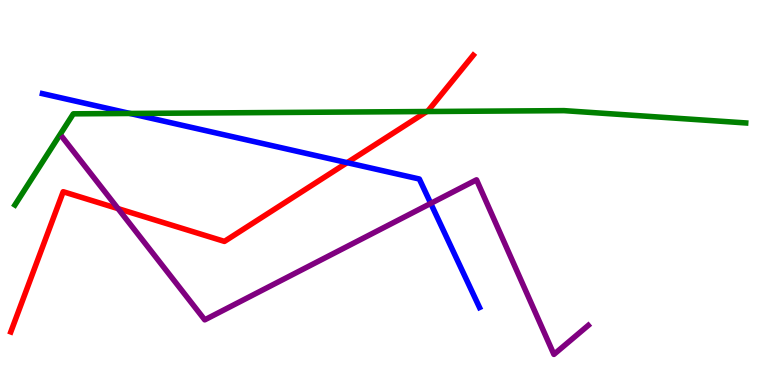[{'lines': ['blue', 'red'], 'intersections': [{'x': 4.48, 'y': 5.78}]}, {'lines': ['green', 'red'], 'intersections': [{'x': 5.51, 'y': 7.1}]}, {'lines': ['purple', 'red'], 'intersections': [{'x': 1.52, 'y': 4.58}]}, {'lines': ['blue', 'green'], 'intersections': [{'x': 1.68, 'y': 7.05}]}, {'lines': ['blue', 'purple'], 'intersections': [{'x': 5.56, 'y': 4.72}]}, {'lines': ['green', 'purple'], 'intersections': []}]